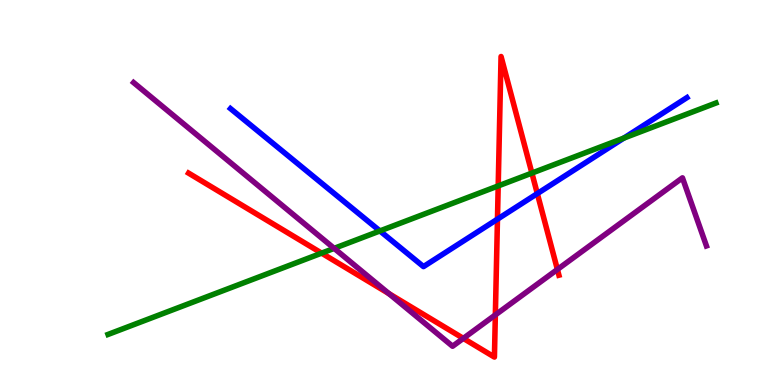[{'lines': ['blue', 'red'], 'intersections': [{'x': 6.42, 'y': 4.31}, {'x': 6.93, 'y': 4.97}]}, {'lines': ['green', 'red'], 'intersections': [{'x': 4.15, 'y': 3.43}, {'x': 6.43, 'y': 5.17}, {'x': 6.86, 'y': 5.5}]}, {'lines': ['purple', 'red'], 'intersections': [{'x': 5.02, 'y': 2.37}, {'x': 5.98, 'y': 1.21}, {'x': 6.39, 'y': 1.82}, {'x': 7.19, 'y': 3.0}]}, {'lines': ['blue', 'green'], 'intersections': [{'x': 4.9, 'y': 4.0}, {'x': 8.05, 'y': 6.41}]}, {'lines': ['blue', 'purple'], 'intersections': []}, {'lines': ['green', 'purple'], 'intersections': [{'x': 4.31, 'y': 3.55}]}]